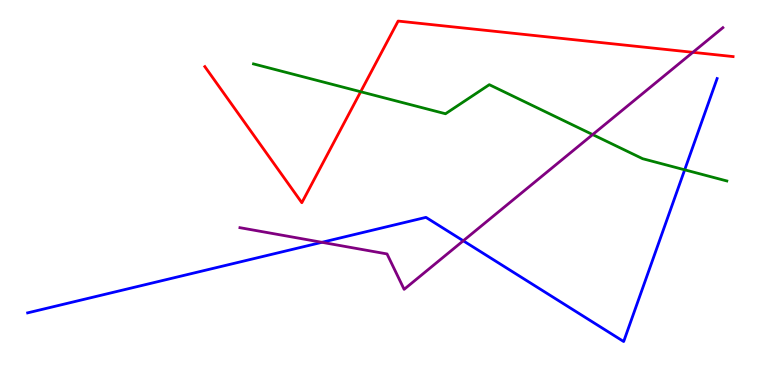[{'lines': ['blue', 'red'], 'intersections': []}, {'lines': ['green', 'red'], 'intersections': [{'x': 4.65, 'y': 7.62}]}, {'lines': ['purple', 'red'], 'intersections': [{'x': 8.94, 'y': 8.64}]}, {'lines': ['blue', 'green'], 'intersections': [{'x': 8.83, 'y': 5.59}]}, {'lines': ['blue', 'purple'], 'intersections': [{'x': 4.15, 'y': 3.71}, {'x': 5.98, 'y': 3.75}]}, {'lines': ['green', 'purple'], 'intersections': [{'x': 7.65, 'y': 6.5}]}]